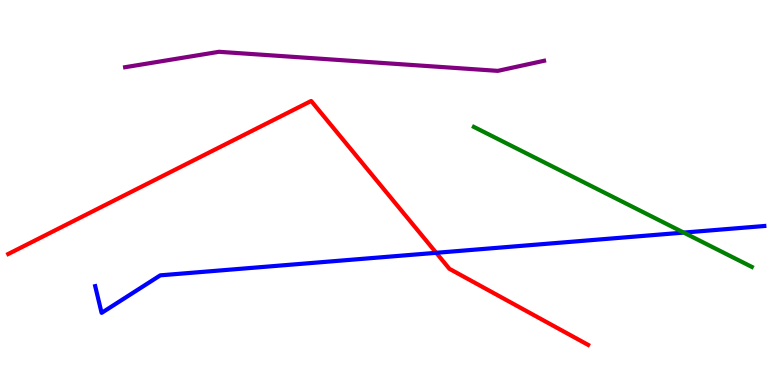[{'lines': ['blue', 'red'], 'intersections': [{'x': 5.63, 'y': 3.43}]}, {'lines': ['green', 'red'], 'intersections': []}, {'lines': ['purple', 'red'], 'intersections': []}, {'lines': ['blue', 'green'], 'intersections': [{'x': 8.82, 'y': 3.96}]}, {'lines': ['blue', 'purple'], 'intersections': []}, {'lines': ['green', 'purple'], 'intersections': []}]